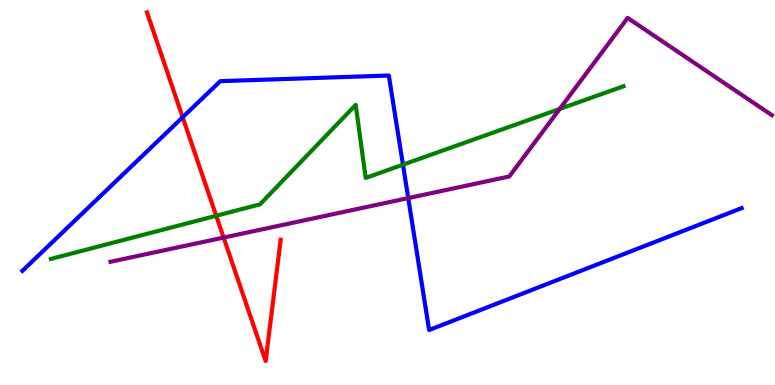[{'lines': ['blue', 'red'], 'intersections': [{'x': 2.36, 'y': 6.95}]}, {'lines': ['green', 'red'], 'intersections': [{'x': 2.79, 'y': 4.4}]}, {'lines': ['purple', 'red'], 'intersections': [{'x': 2.89, 'y': 3.83}]}, {'lines': ['blue', 'green'], 'intersections': [{'x': 5.2, 'y': 5.72}]}, {'lines': ['blue', 'purple'], 'intersections': [{'x': 5.27, 'y': 4.85}]}, {'lines': ['green', 'purple'], 'intersections': [{'x': 7.22, 'y': 7.17}]}]